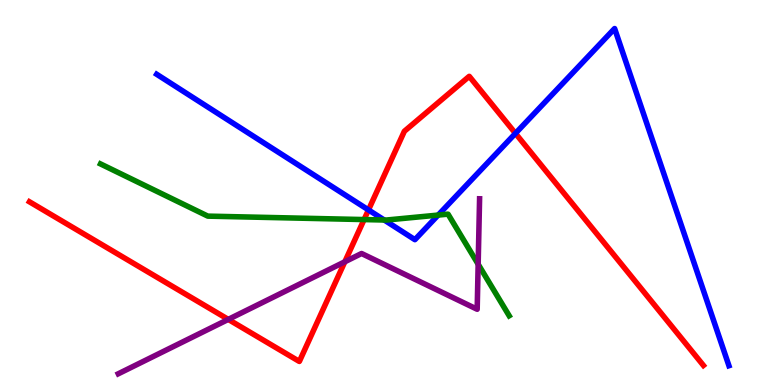[{'lines': ['blue', 'red'], 'intersections': [{'x': 4.75, 'y': 4.55}, {'x': 6.65, 'y': 6.54}]}, {'lines': ['green', 'red'], 'intersections': [{'x': 4.7, 'y': 4.3}]}, {'lines': ['purple', 'red'], 'intersections': [{'x': 2.95, 'y': 1.7}, {'x': 4.45, 'y': 3.2}]}, {'lines': ['blue', 'green'], 'intersections': [{'x': 4.96, 'y': 4.29}, {'x': 5.65, 'y': 4.41}]}, {'lines': ['blue', 'purple'], 'intersections': []}, {'lines': ['green', 'purple'], 'intersections': [{'x': 6.17, 'y': 3.14}]}]